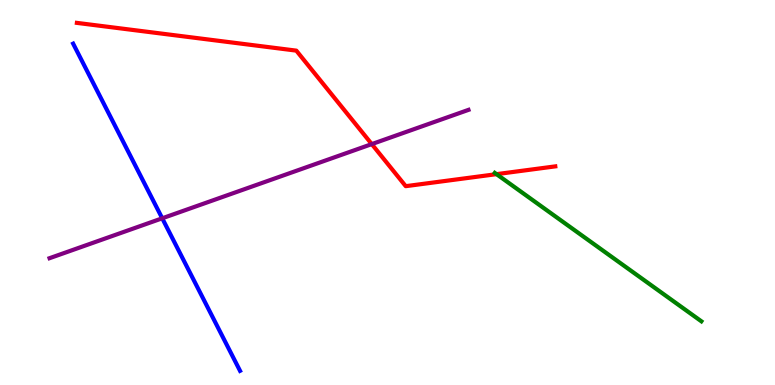[{'lines': ['blue', 'red'], 'intersections': []}, {'lines': ['green', 'red'], 'intersections': [{'x': 6.41, 'y': 5.48}]}, {'lines': ['purple', 'red'], 'intersections': [{'x': 4.8, 'y': 6.26}]}, {'lines': ['blue', 'green'], 'intersections': []}, {'lines': ['blue', 'purple'], 'intersections': [{'x': 2.09, 'y': 4.33}]}, {'lines': ['green', 'purple'], 'intersections': []}]